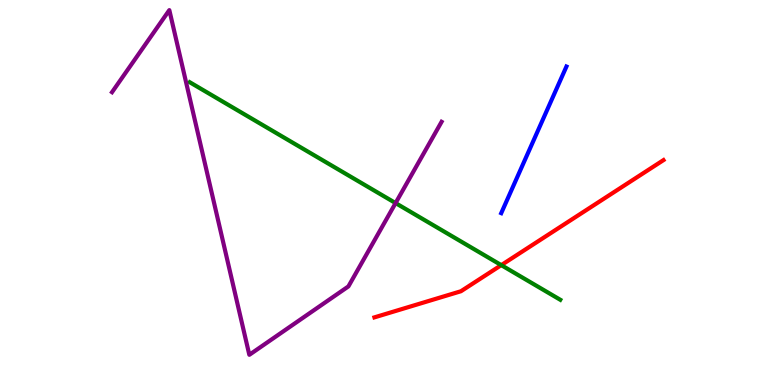[{'lines': ['blue', 'red'], 'intersections': []}, {'lines': ['green', 'red'], 'intersections': [{'x': 6.47, 'y': 3.11}]}, {'lines': ['purple', 'red'], 'intersections': []}, {'lines': ['blue', 'green'], 'intersections': []}, {'lines': ['blue', 'purple'], 'intersections': []}, {'lines': ['green', 'purple'], 'intersections': [{'x': 5.1, 'y': 4.73}]}]